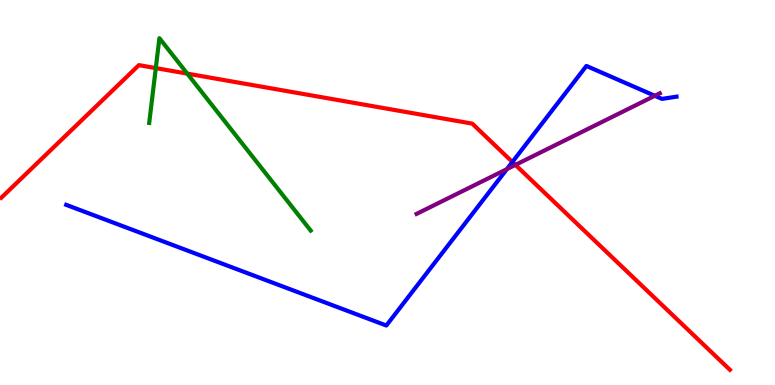[{'lines': ['blue', 'red'], 'intersections': [{'x': 6.61, 'y': 5.79}]}, {'lines': ['green', 'red'], 'intersections': [{'x': 2.01, 'y': 8.23}, {'x': 2.42, 'y': 8.09}]}, {'lines': ['purple', 'red'], 'intersections': [{'x': 6.65, 'y': 5.72}]}, {'lines': ['blue', 'green'], 'intersections': []}, {'lines': ['blue', 'purple'], 'intersections': [{'x': 6.54, 'y': 5.61}, {'x': 8.45, 'y': 7.51}]}, {'lines': ['green', 'purple'], 'intersections': []}]